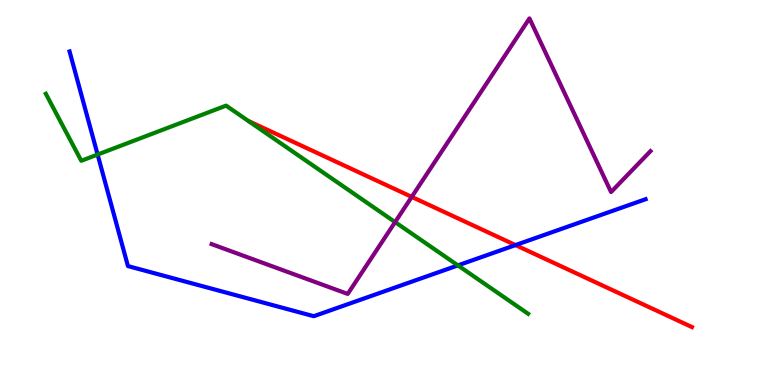[{'lines': ['blue', 'red'], 'intersections': [{'x': 6.65, 'y': 3.63}]}, {'lines': ['green', 'red'], 'intersections': []}, {'lines': ['purple', 'red'], 'intersections': [{'x': 5.31, 'y': 4.89}]}, {'lines': ['blue', 'green'], 'intersections': [{'x': 1.26, 'y': 5.99}, {'x': 5.91, 'y': 3.11}]}, {'lines': ['blue', 'purple'], 'intersections': []}, {'lines': ['green', 'purple'], 'intersections': [{'x': 5.1, 'y': 4.23}]}]